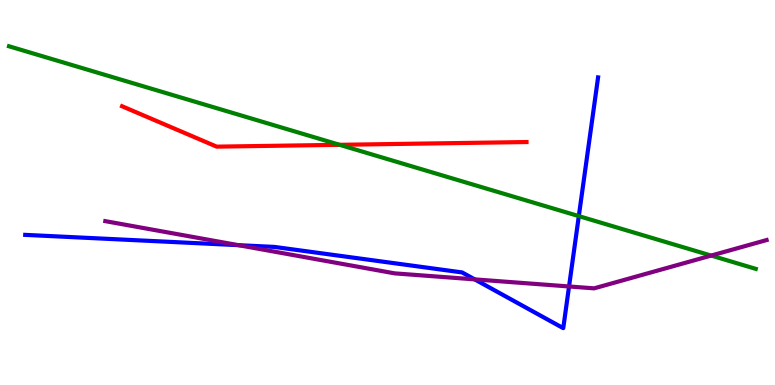[{'lines': ['blue', 'red'], 'intersections': []}, {'lines': ['green', 'red'], 'intersections': [{'x': 4.38, 'y': 6.24}]}, {'lines': ['purple', 'red'], 'intersections': []}, {'lines': ['blue', 'green'], 'intersections': [{'x': 7.47, 'y': 4.39}]}, {'lines': ['blue', 'purple'], 'intersections': [{'x': 3.08, 'y': 3.63}, {'x': 6.13, 'y': 2.74}, {'x': 7.34, 'y': 2.56}]}, {'lines': ['green', 'purple'], 'intersections': [{'x': 9.18, 'y': 3.36}]}]